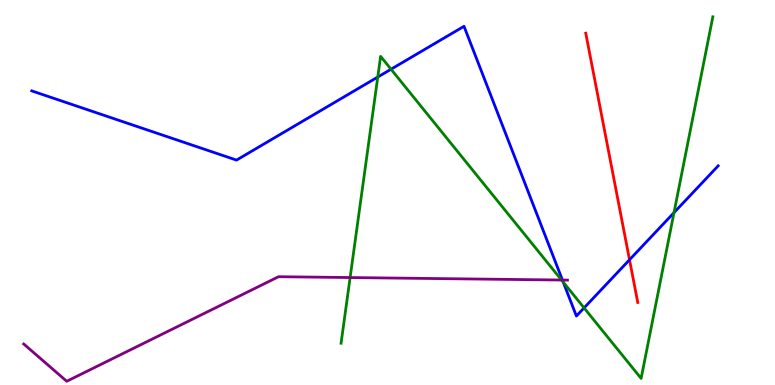[{'lines': ['blue', 'red'], 'intersections': [{'x': 8.12, 'y': 3.25}]}, {'lines': ['green', 'red'], 'intersections': []}, {'lines': ['purple', 'red'], 'intersections': []}, {'lines': ['blue', 'green'], 'intersections': [{'x': 4.87, 'y': 8.0}, {'x': 5.05, 'y': 8.2}, {'x': 7.27, 'y': 2.67}, {'x': 7.54, 'y': 2.0}, {'x': 8.7, 'y': 4.48}]}, {'lines': ['blue', 'purple'], 'intersections': [{'x': 7.26, 'y': 2.73}]}, {'lines': ['green', 'purple'], 'intersections': [{'x': 4.52, 'y': 2.79}, {'x': 7.25, 'y': 2.73}]}]